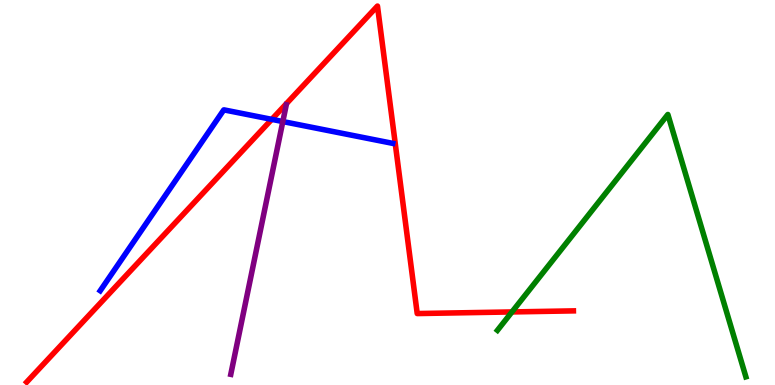[{'lines': ['blue', 'red'], 'intersections': [{'x': 3.51, 'y': 6.9}]}, {'lines': ['green', 'red'], 'intersections': [{'x': 6.61, 'y': 1.9}]}, {'lines': ['purple', 'red'], 'intersections': []}, {'lines': ['blue', 'green'], 'intersections': []}, {'lines': ['blue', 'purple'], 'intersections': [{'x': 3.65, 'y': 6.84}]}, {'lines': ['green', 'purple'], 'intersections': []}]